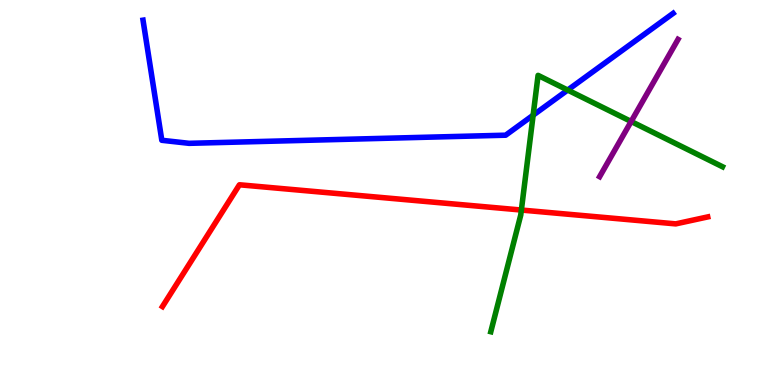[{'lines': ['blue', 'red'], 'intersections': []}, {'lines': ['green', 'red'], 'intersections': [{'x': 6.73, 'y': 4.54}]}, {'lines': ['purple', 'red'], 'intersections': []}, {'lines': ['blue', 'green'], 'intersections': [{'x': 6.88, 'y': 7.01}, {'x': 7.33, 'y': 7.66}]}, {'lines': ['blue', 'purple'], 'intersections': []}, {'lines': ['green', 'purple'], 'intersections': [{'x': 8.14, 'y': 6.84}]}]